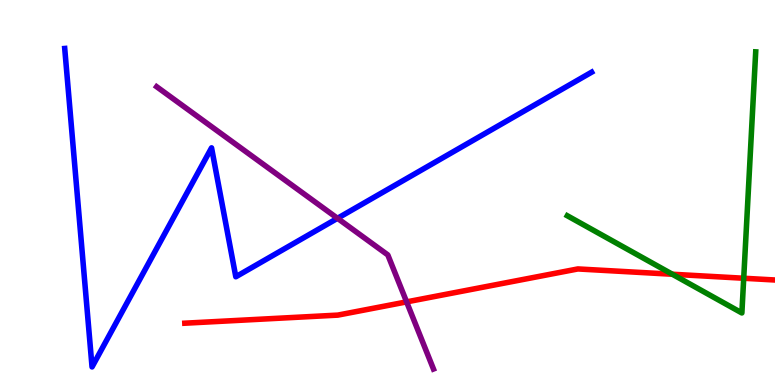[{'lines': ['blue', 'red'], 'intersections': []}, {'lines': ['green', 'red'], 'intersections': [{'x': 8.68, 'y': 2.88}, {'x': 9.6, 'y': 2.77}]}, {'lines': ['purple', 'red'], 'intersections': [{'x': 5.25, 'y': 2.16}]}, {'lines': ['blue', 'green'], 'intersections': []}, {'lines': ['blue', 'purple'], 'intersections': [{'x': 4.35, 'y': 4.33}]}, {'lines': ['green', 'purple'], 'intersections': []}]